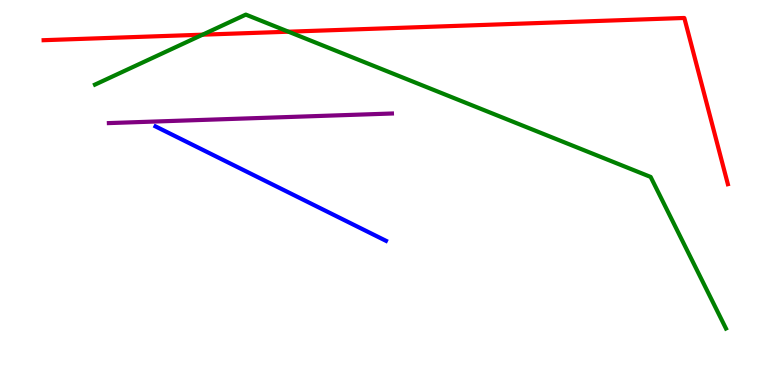[{'lines': ['blue', 'red'], 'intersections': []}, {'lines': ['green', 'red'], 'intersections': [{'x': 2.61, 'y': 9.1}, {'x': 3.72, 'y': 9.18}]}, {'lines': ['purple', 'red'], 'intersections': []}, {'lines': ['blue', 'green'], 'intersections': []}, {'lines': ['blue', 'purple'], 'intersections': []}, {'lines': ['green', 'purple'], 'intersections': []}]